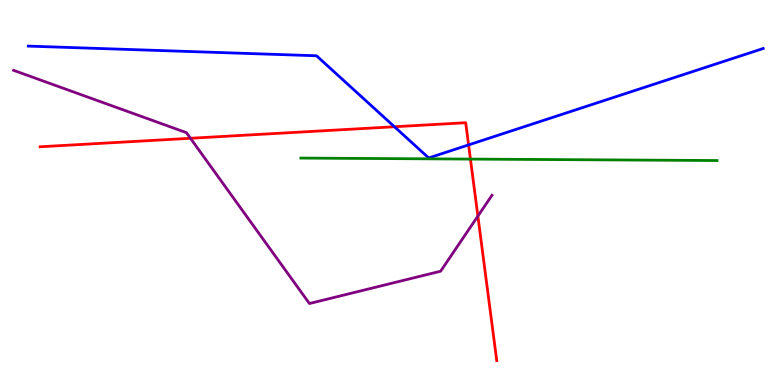[{'lines': ['blue', 'red'], 'intersections': [{'x': 5.09, 'y': 6.71}, {'x': 6.05, 'y': 6.24}]}, {'lines': ['green', 'red'], 'intersections': [{'x': 6.07, 'y': 5.87}]}, {'lines': ['purple', 'red'], 'intersections': [{'x': 2.46, 'y': 6.41}, {'x': 6.17, 'y': 4.39}]}, {'lines': ['blue', 'green'], 'intersections': []}, {'lines': ['blue', 'purple'], 'intersections': []}, {'lines': ['green', 'purple'], 'intersections': []}]